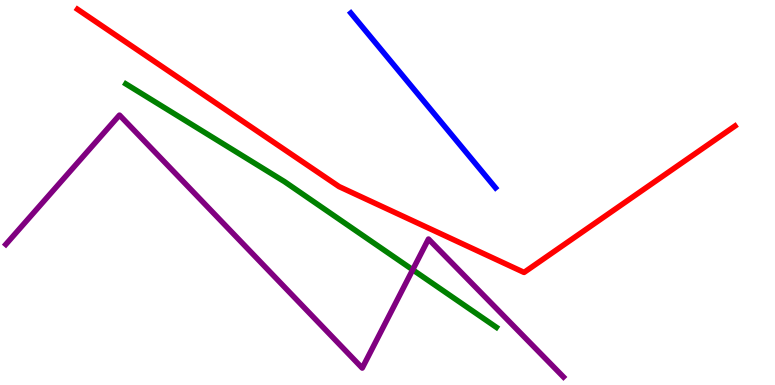[{'lines': ['blue', 'red'], 'intersections': []}, {'lines': ['green', 'red'], 'intersections': []}, {'lines': ['purple', 'red'], 'intersections': []}, {'lines': ['blue', 'green'], 'intersections': []}, {'lines': ['blue', 'purple'], 'intersections': []}, {'lines': ['green', 'purple'], 'intersections': [{'x': 5.33, 'y': 2.99}]}]